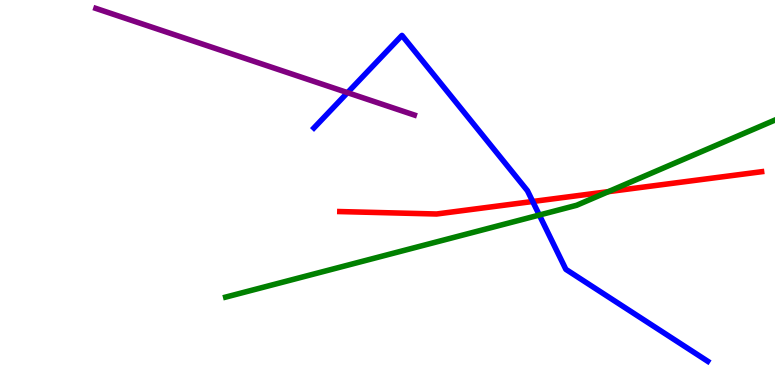[{'lines': ['blue', 'red'], 'intersections': [{'x': 6.87, 'y': 4.77}]}, {'lines': ['green', 'red'], 'intersections': [{'x': 7.85, 'y': 5.02}]}, {'lines': ['purple', 'red'], 'intersections': []}, {'lines': ['blue', 'green'], 'intersections': [{'x': 6.96, 'y': 4.41}]}, {'lines': ['blue', 'purple'], 'intersections': [{'x': 4.48, 'y': 7.59}]}, {'lines': ['green', 'purple'], 'intersections': []}]